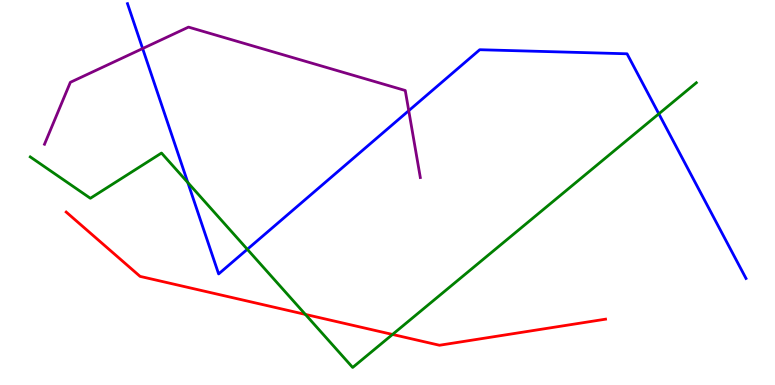[{'lines': ['blue', 'red'], 'intersections': []}, {'lines': ['green', 'red'], 'intersections': [{'x': 3.94, 'y': 1.83}, {'x': 5.06, 'y': 1.31}]}, {'lines': ['purple', 'red'], 'intersections': []}, {'lines': ['blue', 'green'], 'intersections': [{'x': 2.42, 'y': 5.26}, {'x': 3.19, 'y': 3.52}, {'x': 8.5, 'y': 7.04}]}, {'lines': ['blue', 'purple'], 'intersections': [{'x': 1.84, 'y': 8.74}, {'x': 5.27, 'y': 7.13}]}, {'lines': ['green', 'purple'], 'intersections': []}]